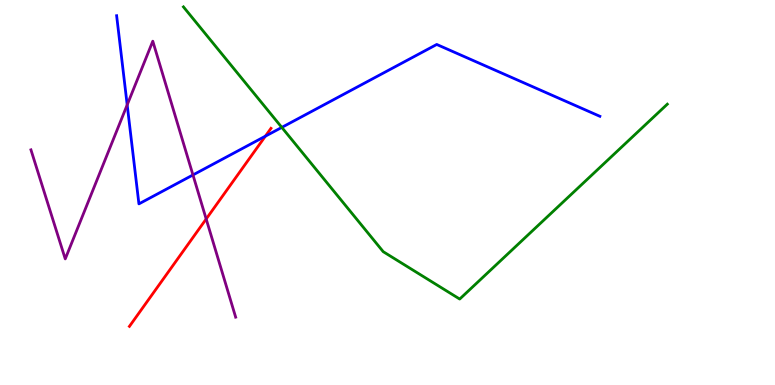[{'lines': ['blue', 'red'], 'intersections': [{'x': 3.42, 'y': 6.46}]}, {'lines': ['green', 'red'], 'intersections': []}, {'lines': ['purple', 'red'], 'intersections': [{'x': 2.66, 'y': 4.31}]}, {'lines': ['blue', 'green'], 'intersections': [{'x': 3.64, 'y': 6.69}]}, {'lines': ['blue', 'purple'], 'intersections': [{'x': 1.64, 'y': 7.28}, {'x': 2.49, 'y': 5.46}]}, {'lines': ['green', 'purple'], 'intersections': []}]